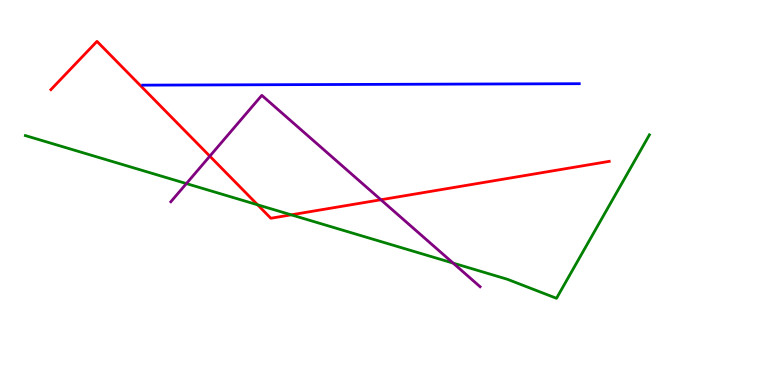[{'lines': ['blue', 'red'], 'intersections': []}, {'lines': ['green', 'red'], 'intersections': [{'x': 3.32, 'y': 4.68}, {'x': 3.76, 'y': 4.42}]}, {'lines': ['purple', 'red'], 'intersections': [{'x': 2.71, 'y': 5.94}, {'x': 4.91, 'y': 4.81}]}, {'lines': ['blue', 'green'], 'intersections': []}, {'lines': ['blue', 'purple'], 'intersections': []}, {'lines': ['green', 'purple'], 'intersections': [{'x': 2.4, 'y': 5.23}, {'x': 5.85, 'y': 3.17}]}]